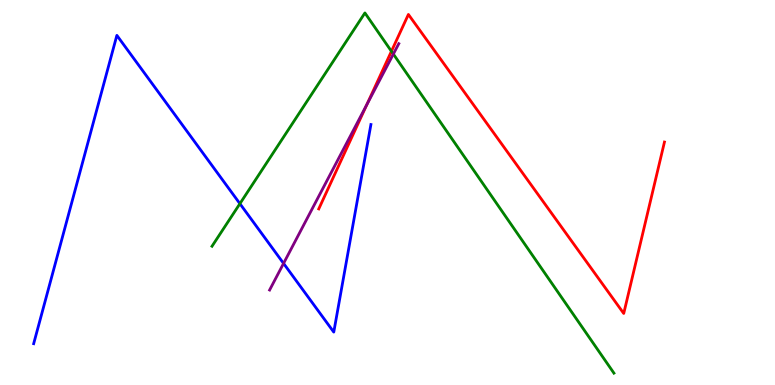[{'lines': ['blue', 'red'], 'intersections': []}, {'lines': ['green', 'red'], 'intersections': [{'x': 5.05, 'y': 8.67}]}, {'lines': ['purple', 'red'], 'intersections': [{'x': 4.73, 'y': 7.28}]}, {'lines': ['blue', 'green'], 'intersections': [{'x': 3.1, 'y': 4.71}]}, {'lines': ['blue', 'purple'], 'intersections': [{'x': 3.66, 'y': 3.16}]}, {'lines': ['green', 'purple'], 'intersections': [{'x': 5.08, 'y': 8.6}]}]